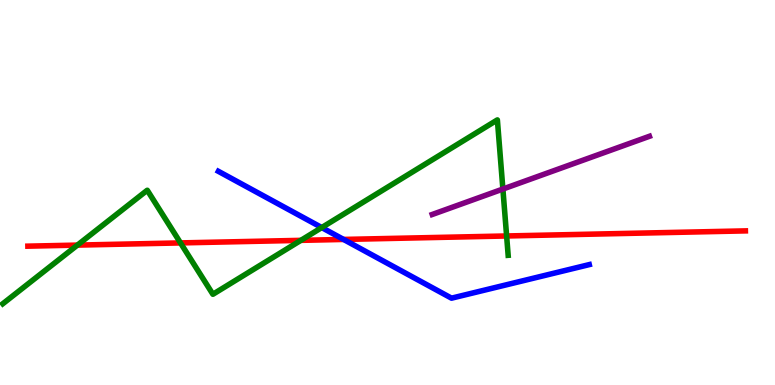[{'lines': ['blue', 'red'], 'intersections': [{'x': 4.43, 'y': 3.78}]}, {'lines': ['green', 'red'], 'intersections': [{'x': 0.999, 'y': 3.63}, {'x': 2.33, 'y': 3.69}, {'x': 3.88, 'y': 3.76}, {'x': 6.54, 'y': 3.87}]}, {'lines': ['purple', 'red'], 'intersections': []}, {'lines': ['blue', 'green'], 'intersections': [{'x': 4.15, 'y': 4.09}]}, {'lines': ['blue', 'purple'], 'intersections': []}, {'lines': ['green', 'purple'], 'intersections': [{'x': 6.49, 'y': 5.09}]}]